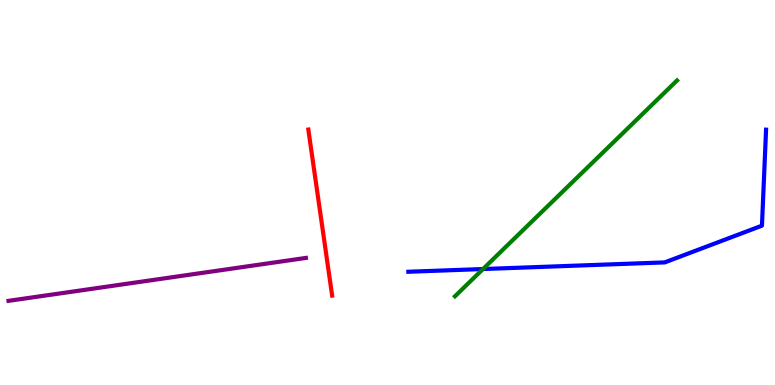[{'lines': ['blue', 'red'], 'intersections': []}, {'lines': ['green', 'red'], 'intersections': []}, {'lines': ['purple', 'red'], 'intersections': []}, {'lines': ['blue', 'green'], 'intersections': [{'x': 6.23, 'y': 3.01}]}, {'lines': ['blue', 'purple'], 'intersections': []}, {'lines': ['green', 'purple'], 'intersections': []}]